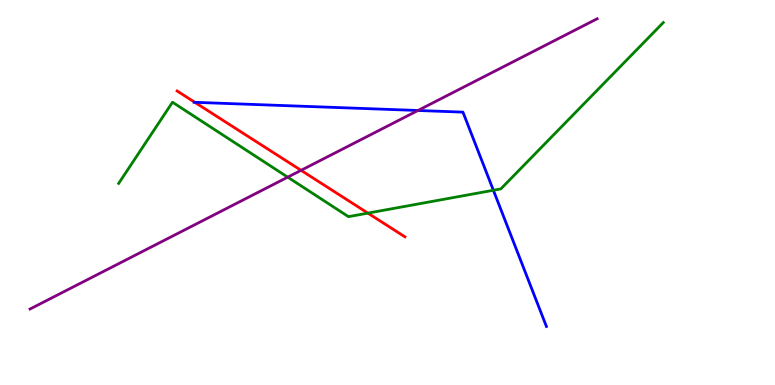[{'lines': ['blue', 'red'], 'intersections': [{'x': 2.51, 'y': 7.34}]}, {'lines': ['green', 'red'], 'intersections': [{'x': 4.75, 'y': 4.46}]}, {'lines': ['purple', 'red'], 'intersections': [{'x': 3.88, 'y': 5.58}]}, {'lines': ['blue', 'green'], 'intersections': [{'x': 6.37, 'y': 5.06}]}, {'lines': ['blue', 'purple'], 'intersections': [{'x': 5.39, 'y': 7.13}]}, {'lines': ['green', 'purple'], 'intersections': [{'x': 3.71, 'y': 5.4}]}]